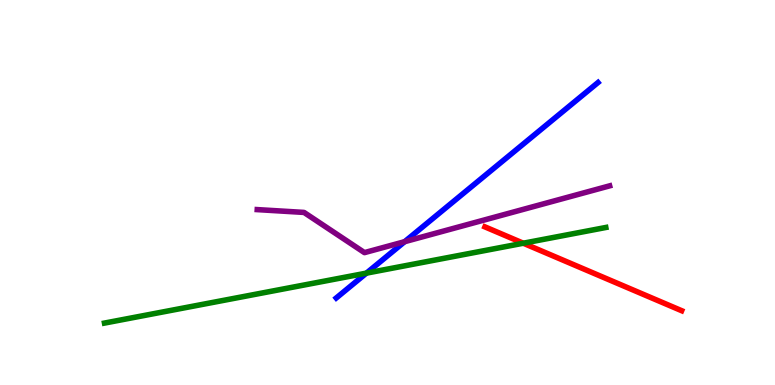[{'lines': ['blue', 'red'], 'intersections': []}, {'lines': ['green', 'red'], 'intersections': [{'x': 6.75, 'y': 3.68}]}, {'lines': ['purple', 'red'], 'intersections': []}, {'lines': ['blue', 'green'], 'intersections': [{'x': 4.73, 'y': 2.91}]}, {'lines': ['blue', 'purple'], 'intersections': [{'x': 5.22, 'y': 3.72}]}, {'lines': ['green', 'purple'], 'intersections': []}]